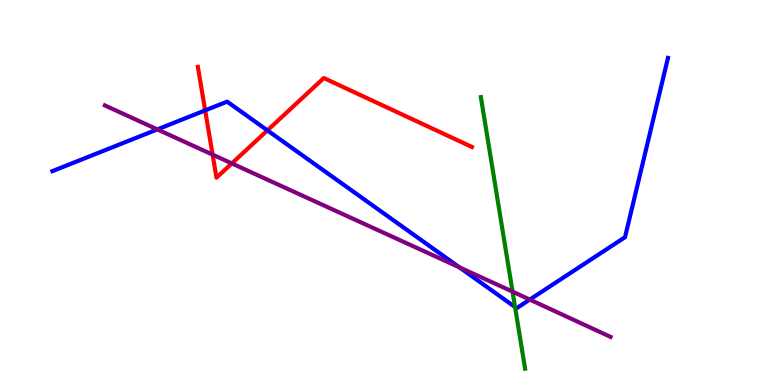[{'lines': ['blue', 'red'], 'intersections': [{'x': 2.65, 'y': 7.13}, {'x': 3.45, 'y': 6.61}]}, {'lines': ['green', 'red'], 'intersections': []}, {'lines': ['purple', 'red'], 'intersections': [{'x': 2.74, 'y': 5.98}, {'x': 2.99, 'y': 5.76}]}, {'lines': ['blue', 'green'], 'intersections': [{'x': 6.65, 'y': 2.03}]}, {'lines': ['blue', 'purple'], 'intersections': [{'x': 2.03, 'y': 6.64}, {'x': 5.93, 'y': 3.06}, {'x': 6.84, 'y': 2.22}]}, {'lines': ['green', 'purple'], 'intersections': [{'x': 6.61, 'y': 2.43}]}]